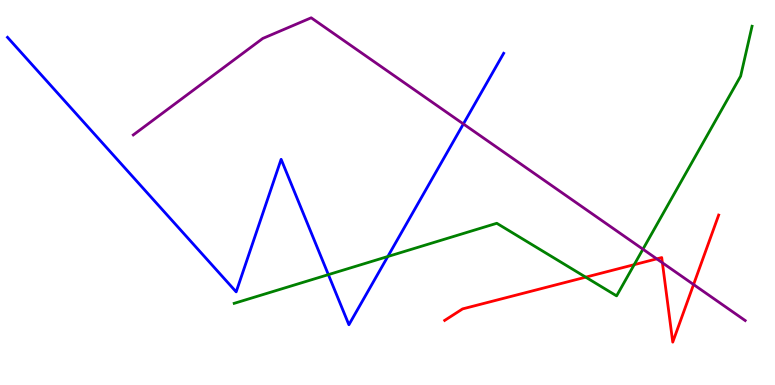[{'lines': ['blue', 'red'], 'intersections': []}, {'lines': ['green', 'red'], 'intersections': [{'x': 7.56, 'y': 2.8}, {'x': 8.18, 'y': 3.13}]}, {'lines': ['purple', 'red'], 'intersections': [{'x': 8.47, 'y': 3.28}, {'x': 8.55, 'y': 3.17}, {'x': 8.95, 'y': 2.61}]}, {'lines': ['blue', 'green'], 'intersections': [{'x': 4.24, 'y': 2.87}, {'x': 5.0, 'y': 3.34}]}, {'lines': ['blue', 'purple'], 'intersections': [{'x': 5.98, 'y': 6.78}]}, {'lines': ['green', 'purple'], 'intersections': [{'x': 8.3, 'y': 3.53}]}]